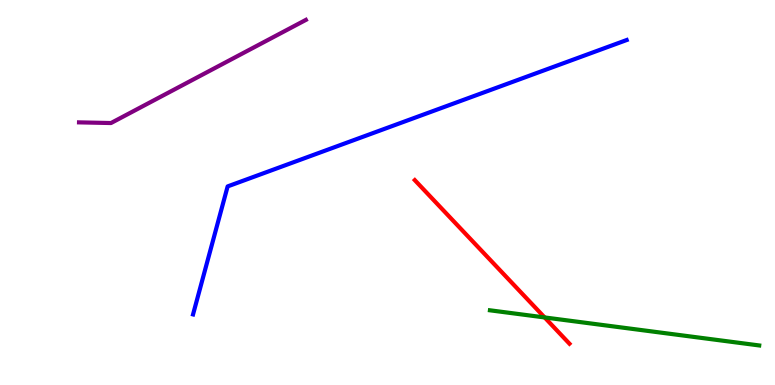[{'lines': ['blue', 'red'], 'intersections': []}, {'lines': ['green', 'red'], 'intersections': [{'x': 7.03, 'y': 1.75}]}, {'lines': ['purple', 'red'], 'intersections': []}, {'lines': ['blue', 'green'], 'intersections': []}, {'lines': ['blue', 'purple'], 'intersections': []}, {'lines': ['green', 'purple'], 'intersections': []}]